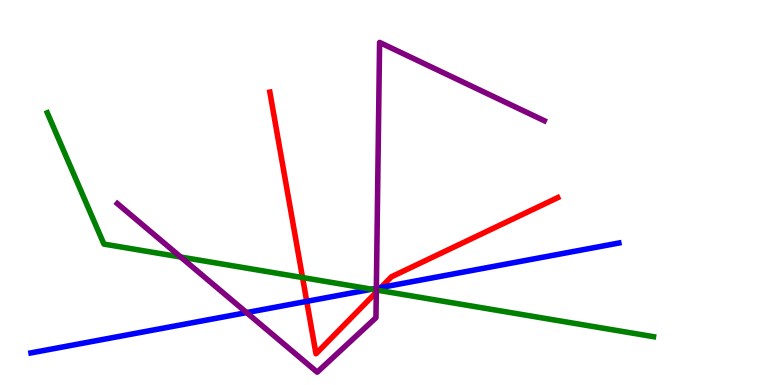[{'lines': ['blue', 'red'], 'intersections': [{'x': 3.96, 'y': 2.17}, {'x': 4.92, 'y': 2.53}]}, {'lines': ['green', 'red'], 'intersections': [{'x': 3.9, 'y': 2.79}, {'x': 4.88, 'y': 2.46}]}, {'lines': ['purple', 'red'], 'intersections': [{'x': 4.86, 'y': 2.41}]}, {'lines': ['blue', 'green'], 'intersections': [{'x': 4.8, 'y': 2.49}]}, {'lines': ['blue', 'purple'], 'intersections': [{'x': 3.18, 'y': 1.88}, {'x': 4.86, 'y': 2.51}]}, {'lines': ['green', 'purple'], 'intersections': [{'x': 2.33, 'y': 3.32}, {'x': 4.86, 'y': 2.47}]}]